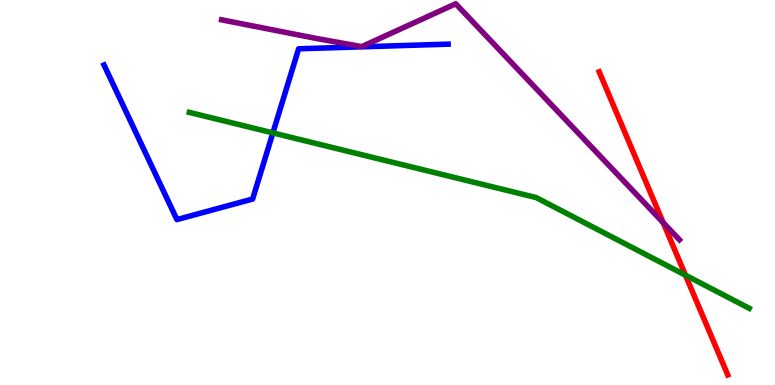[{'lines': ['blue', 'red'], 'intersections': []}, {'lines': ['green', 'red'], 'intersections': [{'x': 8.84, 'y': 2.85}]}, {'lines': ['purple', 'red'], 'intersections': [{'x': 8.56, 'y': 4.22}]}, {'lines': ['blue', 'green'], 'intersections': [{'x': 3.52, 'y': 6.55}]}, {'lines': ['blue', 'purple'], 'intersections': []}, {'lines': ['green', 'purple'], 'intersections': []}]